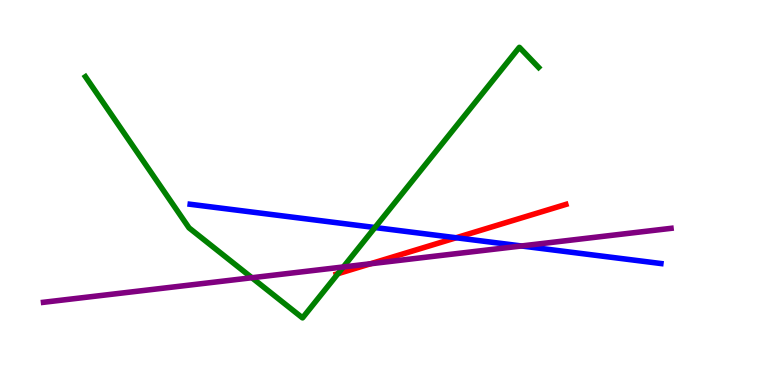[{'lines': ['blue', 'red'], 'intersections': [{'x': 5.89, 'y': 3.82}]}, {'lines': ['green', 'red'], 'intersections': [{'x': 4.36, 'y': 2.89}]}, {'lines': ['purple', 'red'], 'intersections': [{'x': 4.78, 'y': 3.15}]}, {'lines': ['blue', 'green'], 'intersections': [{'x': 4.84, 'y': 4.09}]}, {'lines': ['blue', 'purple'], 'intersections': [{'x': 6.73, 'y': 3.61}]}, {'lines': ['green', 'purple'], 'intersections': [{'x': 3.25, 'y': 2.79}, {'x': 4.43, 'y': 3.07}]}]